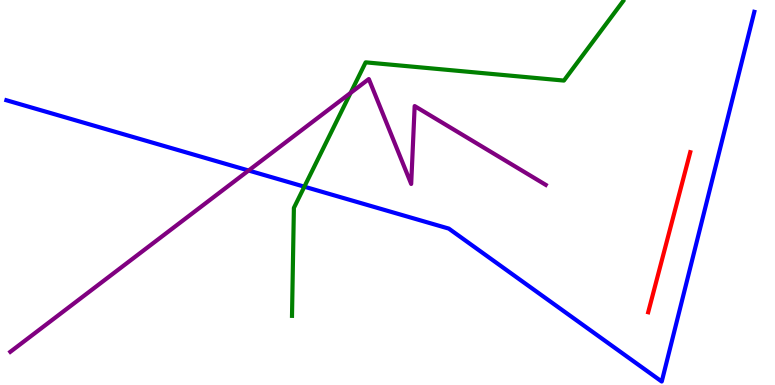[{'lines': ['blue', 'red'], 'intersections': []}, {'lines': ['green', 'red'], 'intersections': []}, {'lines': ['purple', 'red'], 'intersections': []}, {'lines': ['blue', 'green'], 'intersections': [{'x': 3.93, 'y': 5.15}]}, {'lines': ['blue', 'purple'], 'intersections': [{'x': 3.21, 'y': 5.57}]}, {'lines': ['green', 'purple'], 'intersections': [{'x': 4.52, 'y': 7.59}]}]